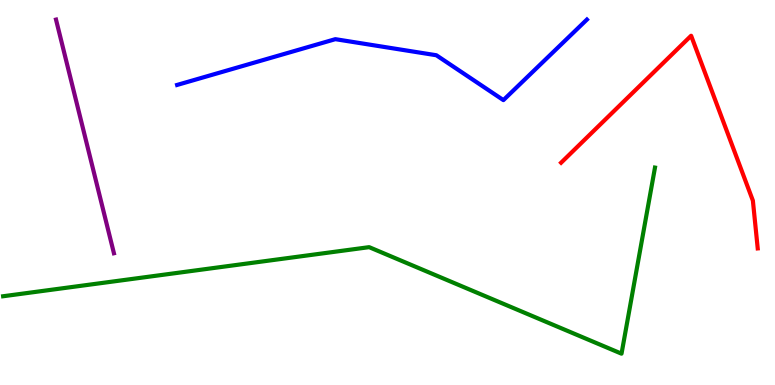[{'lines': ['blue', 'red'], 'intersections': []}, {'lines': ['green', 'red'], 'intersections': []}, {'lines': ['purple', 'red'], 'intersections': []}, {'lines': ['blue', 'green'], 'intersections': []}, {'lines': ['blue', 'purple'], 'intersections': []}, {'lines': ['green', 'purple'], 'intersections': []}]